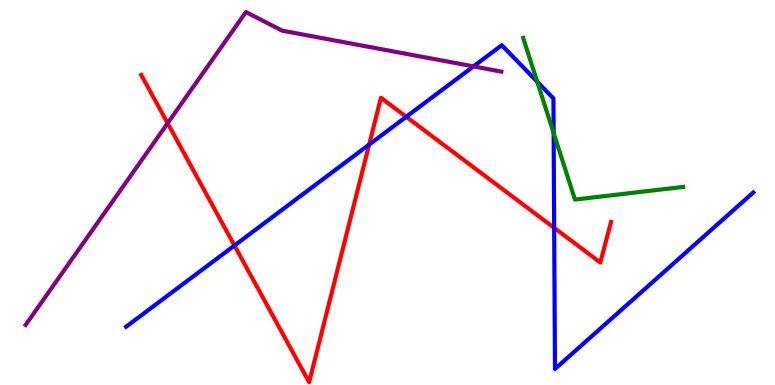[{'lines': ['blue', 'red'], 'intersections': [{'x': 3.03, 'y': 3.62}, {'x': 4.76, 'y': 6.24}, {'x': 5.24, 'y': 6.97}, {'x': 7.15, 'y': 4.08}]}, {'lines': ['green', 'red'], 'intersections': []}, {'lines': ['purple', 'red'], 'intersections': [{'x': 2.16, 'y': 6.8}]}, {'lines': ['blue', 'green'], 'intersections': [{'x': 6.93, 'y': 7.88}, {'x': 7.14, 'y': 6.55}]}, {'lines': ['blue', 'purple'], 'intersections': [{'x': 6.11, 'y': 8.28}]}, {'lines': ['green', 'purple'], 'intersections': []}]